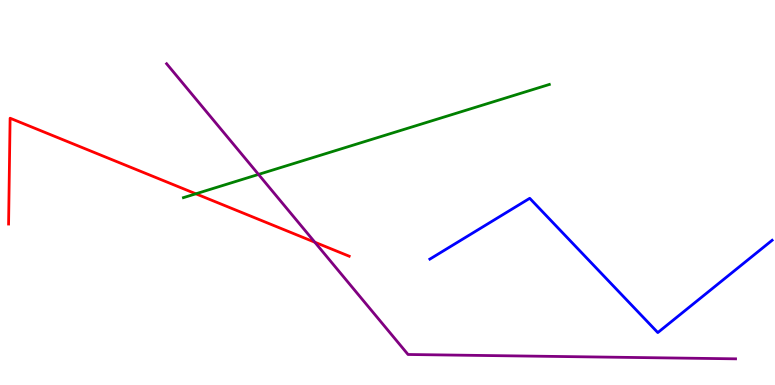[{'lines': ['blue', 'red'], 'intersections': []}, {'lines': ['green', 'red'], 'intersections': [{'x': 2.53, 'y': 4.97}]}, {'lines': ['purple', 'red'], 'intersections': [{'x': 4.06, 'y': 3.71}]}, {'lines': ['blue', 'green'], 'intersections': []}, {'lines': ['blue', 'purple'], 'intersections': []}, {'lines': ['green', 'purple'], 'intersections': [{'x': 3.34, 'y': 5.47}]}]